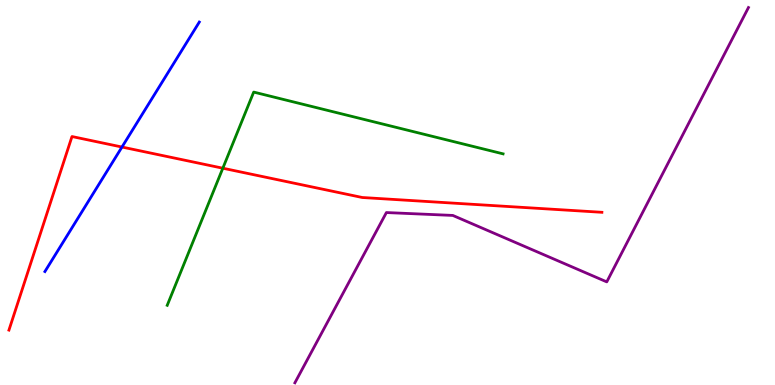[{'lines': ['blue', 'red'], 'intersections': [{'x': 1.57, 'y': 6.18}]}, {'lines': ['green', 'red'], 'intersections': [{'x': 2.88, 'y': 5.63}]}, {'lines': ['purple', 'red'], 'intersections': []}, {'lines': ['blue', 'green'], 'intersections': []}, {'lines': ['blue', 'purple'], 'intersections': []}, {'lines': ['green', 'purple'], 'intersections': []}]